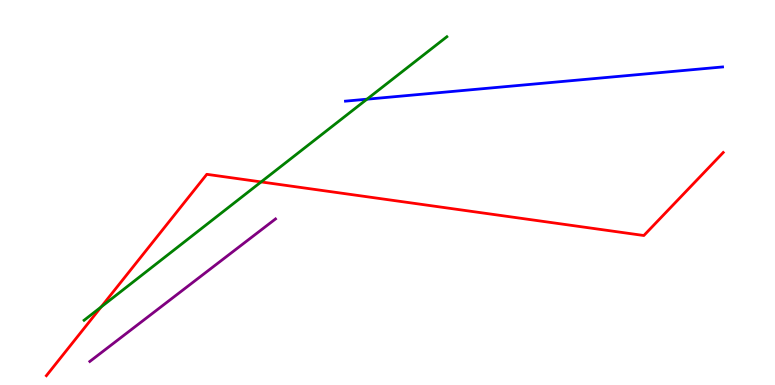[{'lines': ['blue', 'red'], 'intersections': []}, {'lines': ['green', 'red'], 'intersections': [{'x': 1.3, 'y': 2.03}, {'x': 3.37, 'y': 5.27}]}, {'lines': ['purple', 'red'], 'intersections': []}, {'lines': ['blue', 'green'], 'intersections': [{'x': 4.73, 'y': 7.42}]}, {'lines': ['blue', 'purple'], 'intersections': []}, {'lines': ['green', 'purple'], 'intersections': []}]